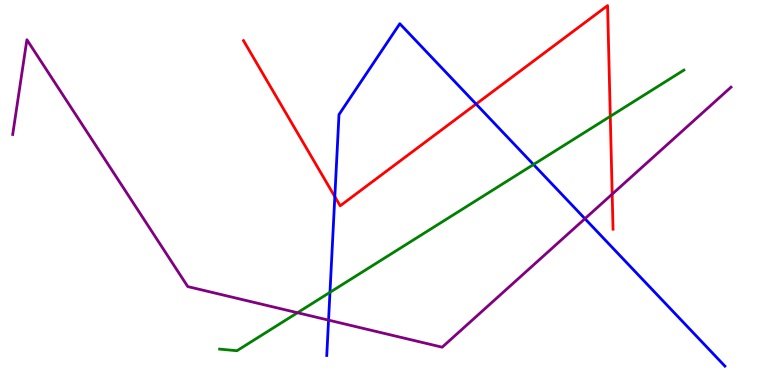[{'lines': ['blue', 'red'], 'intersections': [{'x': 4.32, 'y': 4.89}, {'x': 6.14, 'y': 7.3}]}, {'lines': ['green', 'red'], 'intersections': [{'x': 7.87, 'y': 6.98}]}, {'lines': ['purple', 'red'], 'intersections': [{'x': 7.9, 'y': 4.96}]}, {'lines': ['blue', 'green'], 'intersections': [{'x': 4.26, 'y': 2.41}, {'x': 6.88, 'y': 5.73}]}, {'lines': ['blue', 'purple'], 'intersections': [{'x': 4.24, 'y': 1.68}, {'x': 7.55, 'y': 4.32}]}, {'lines': ['green', 'purple'], 'intersections': [{'x': 3.84, 'y': 1.88}]}]